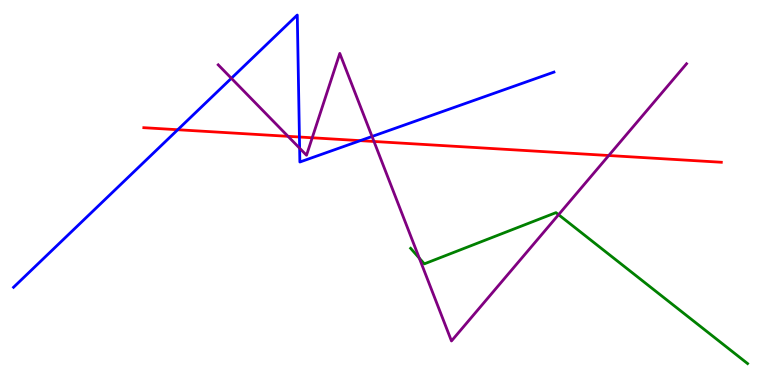[{'lines': ['blue', 'red'], 'intersections': [{'x': 2.29, 'y': 6.63}, {'x': 3.86, 'y': 6.44}, {'x': 4.65, 'y': 6.35}]}, {'lines': ['green', 'red'], 'intersections': []}, {'lines': ['purple', 'red'], 'intersections': [{'x': 3.72, 'y': 6.46}, {'x': 4.03, 'y': 6.42}, {'x': 4.83, 'y': 6.33}, {'x': 7.85, 'y': 5.96}]}, {'lines': ['blue', 'green'], 'intersections': []}, {'lines': ['blue', 'purple'], 'intersections': [{'x': 2.99, 'y': 7.97}, {'x': 3.87, 'y': 6.15}, {'x': 4.8, 'y': 6.46}]}, {'lines': ['green', 'purple'], 'intersections': [{'x': 5.41, 'y': 3.3}, {'x': 7.21, 'y': 4.42}]}]